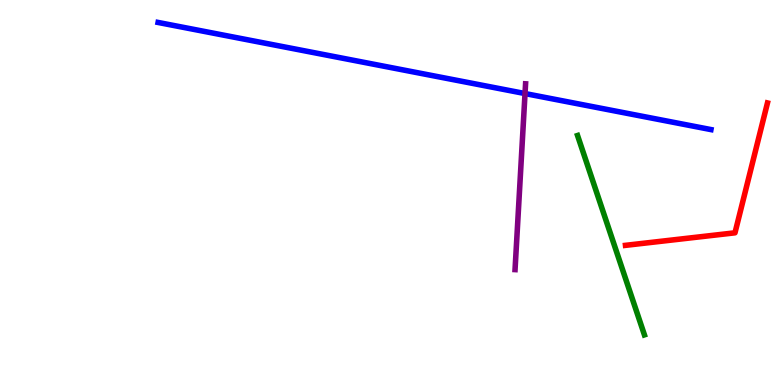[{'lines': ['blue', 'red'], 'intersections': []}, {'lines': ['green', 'red'], 'intersections': []}, {'lines': ['purple', 'red'], 'intersections': []}, {'lines': ['blue', 'green'], 'intersections': []}, {'lines': ['blue', 'purple'], 'intersections': [{'x': 6.77, 'y': 7.57}]}, {'lines': ['green', 'purple'], 'intersections': []}]